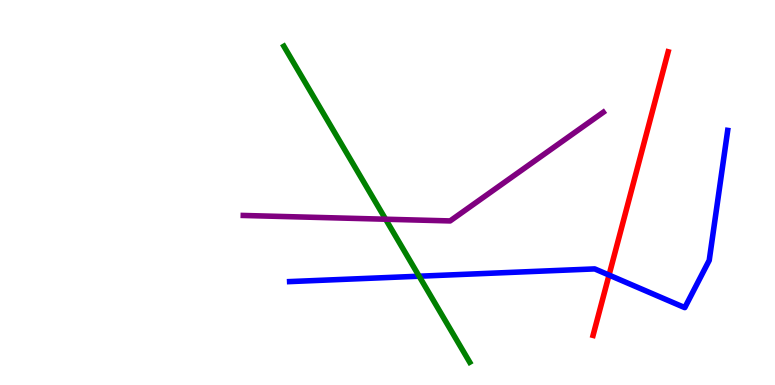[{'lines': ['blue', 'red'], 'intersections': [{'x': 7.86, 'y': 2.86}]}, {'lines': ['green', 'red'], 'intersections': []}, {'lines': ['purple', 'red'], 'intersections': []}, {'lines': ['blue', 'green'], 'intersections': [{'x': 5.41, 'y': 2.83}]}, {'lines': ['blue', 'purple'], 'intersections': []}, {'lines': ['green', 'purple'], 'intersections': [{'x': 4.98, 'y': 4.31}]}]